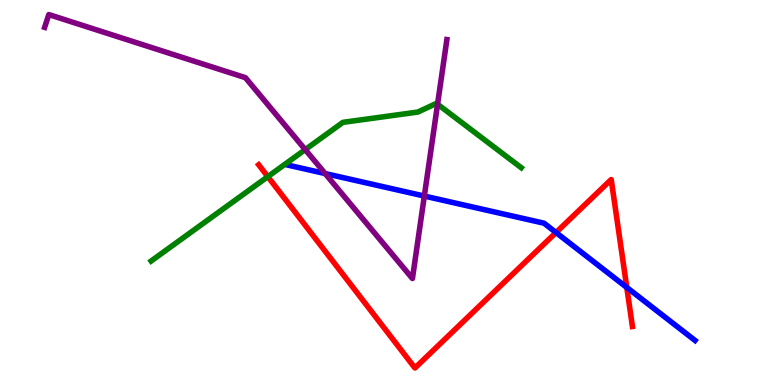[{'lines': ['blue', 'red'], 'intersections': [{'x': 7.17, 'y': 3.96}, {'x': 8.09, 'y': 2.53}]}, {'lines': ['green', 'red'], 'intersections': [{'x': 3.46, 'y': 5.41}]}, {'lines': ['purple', 'red'], 'intersections': []}, {'lines': ['blue', 'green'], 'intersections': []}, {'lines': ['blue', 'purple'], 'intersections': [{'x': 4.2, 'y': 5.49}, {'x': 5.48, 'y': 4.91}]}, {'lines': ['green', 'purple'], 'intersections': [{'x': 3.94, 'y': 6.11}, {'x': 5.65, 'y': 7.29}]}]